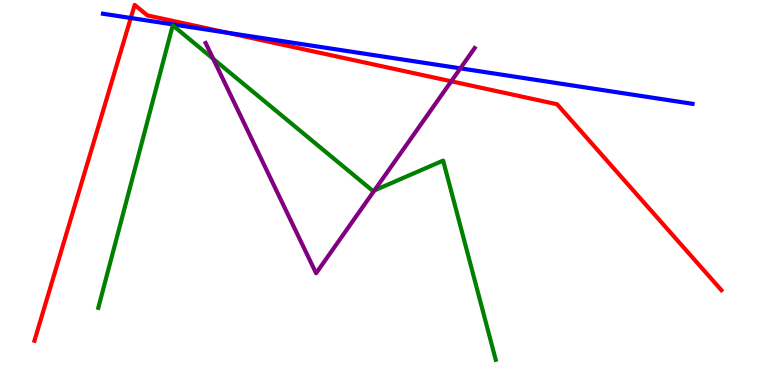[{'lines': ['blue', 'red'], 'intersections': [{'x': 1.69, 'y': 9.53}, {'x': 2.93, 'y': 9.15}]}, {'lines': ['green', 'red'], 'intersections': []}, {'lines': ['purple', 'red'], 'intersections': [{'x': 5.82, 'y': 7.89}]}, {'lines': ['blue', 'green'], 'intersections': []}, {'lines': ['blue', 'purple'], 'intersections': [{'x': 5.94, 'y': 8.22}]}, {'lines': ['green', 'purple'], 'intersections': [{'x': 2.75, 'y': 8.47}, {'x': 4.83, 'y': 5.05}]}]